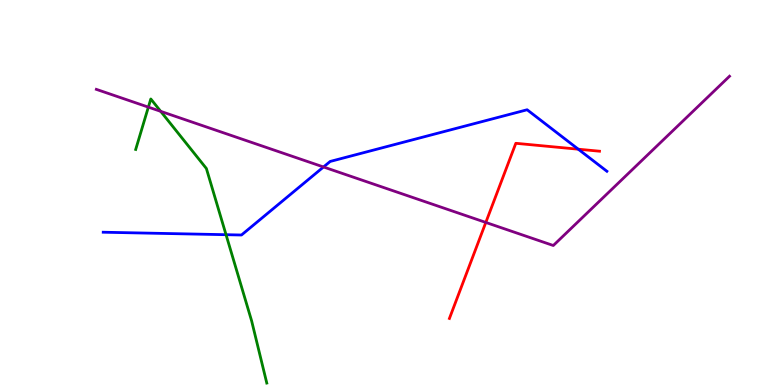[{'lines': ['blue', 'red'], 'intersections': [{'x': 7.46, 'y': 6.12}]}, {'lines': ['green', 'red'], 'intersections': []}, {'lines': ['purple', 'red'], 'intersections': [{'x': 6.27, 'y': 4.22}]}, {'lines': ['blue', 'green'], 'intersections': [{'x': 2.92, 'y': 3.9}]}, {'lines': ['blue', 'purple'], 'intersections': [{'x': 4.17, 'y': 5.66}]}, {'lines': ['green', 'purple'], 'intersections': [{'x': 1.91, 'y': 7.22}, {'x': 2.07, 'y': 7.11}]}]